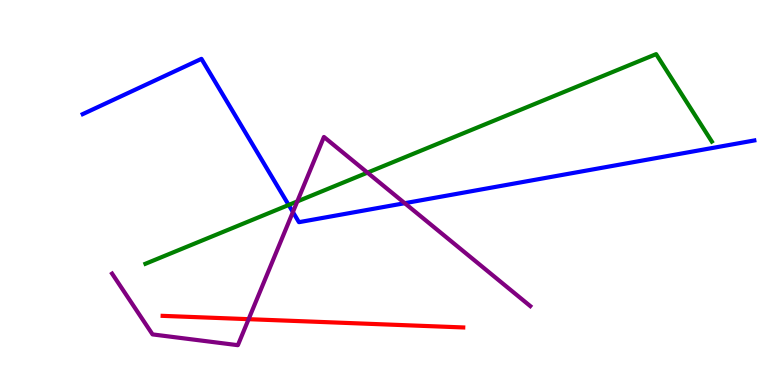[{'lines': ['blue', 'red'], 'intersections': []}, {'lines': ['green', 'red'], 'intersections': []}, {'lines': ['purple', 'red'], 'intersections': [{'x': 3.21, 'y': 1.71}]}, {'lines': ['blue', 'green'], 'intersections': [{'x': 3.72, 'y': 4.68}]}, {'lines': ['blue', 'purple'], 'intersections': [{'x': 3.78, 'y': 4.49}, {'x': 5.22, 'y': 4.72}]}, {'lines': ['green', 'purple'], 'intersections': [{'x': 3.84, 'y': 4.77}, {'x': 4.74, 'y': 5.52}]}]